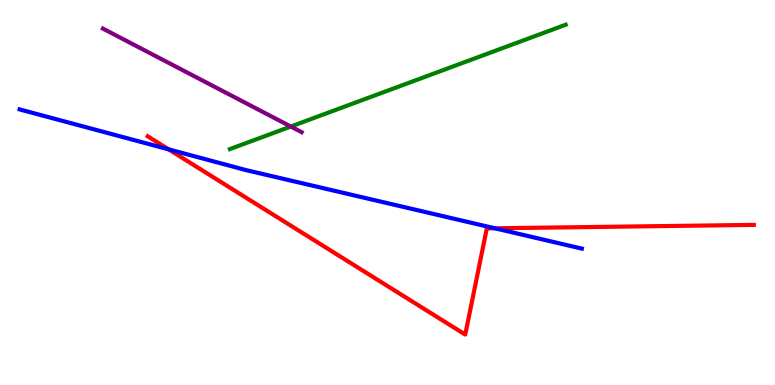[{'lines': ['blue', 'red'], 'intersections': [{'x': 2.18, 'y': 6.12}, {'x': 6.39, 'y': 4.07}]}, {'lines': ['green', 'red'], 'intersections': []}, {'lines': ['purple', 'red'], 'intersections': []}, {'lines': ['blue', 'green'], 'intersections': []}, {'lines': ['blue', 'purple'], 'intersections': []}, {'lines': ['green', 'purple'], 'intersections': [{'x': 3.75, 'y': 6.71}]}]